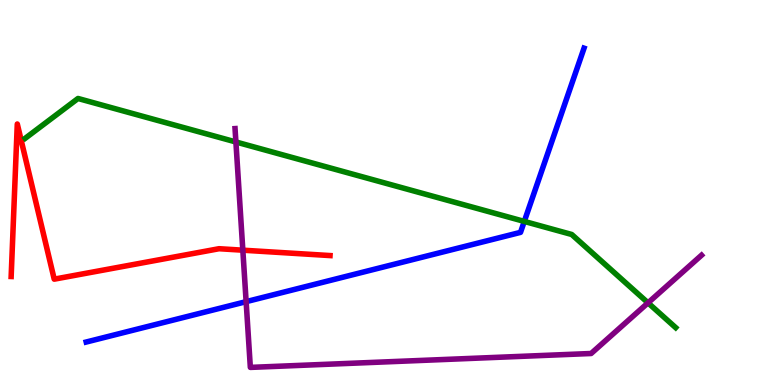[{'lines': ['blue', 'red'], 'intersections': []}, {'lines': ['green', 'red'], 'intersections': []}, {'lines': ['purple', 'red'], 'intersections': [{'x': 3.13, 'y': 3.5}]}, {'lines': ['blue', 'green'], 'intersections': [{'x': 6.77, 'y': 4.25}]}, {'lines': ['blue', 'purple'], 'intersections': [{'x': 3.18, 'y': 2.16}]}, {'lines': ['green', 'purple'], 'intersections': [{'x': 3.04, 'y': 6.31}, {'x': 8.36, 'y': 2.13}]}]